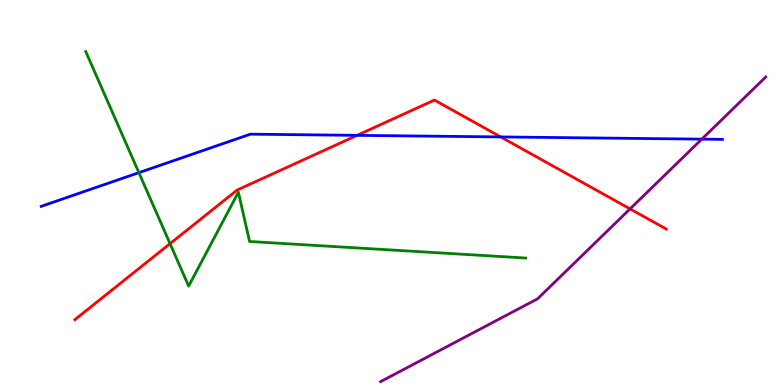[{'lines': ['blue', 'red'], 'intersections': [{'x': 4.61, 'y': 6.48}, {'x': 6.46, 'y': 6.44}]}, {'lines': ['green', 'red'], 'intersections': [{'x': 2.19, 'y': 3.67}]}, {'lines': ['purple', 'red'], 'intersections': [{'x': 8.13, 'y': 4.57}]}, {'lines': ['blue', 'green'], 'intersections': [{'x': 1.79, 'y': 5.52}]}, {'lines': ['blue', 'purple'], 'intersections': [{'x': 9.06, 'y': 6.39}]}, {'lines': ['green', 'purple'], 'intersections': []}]